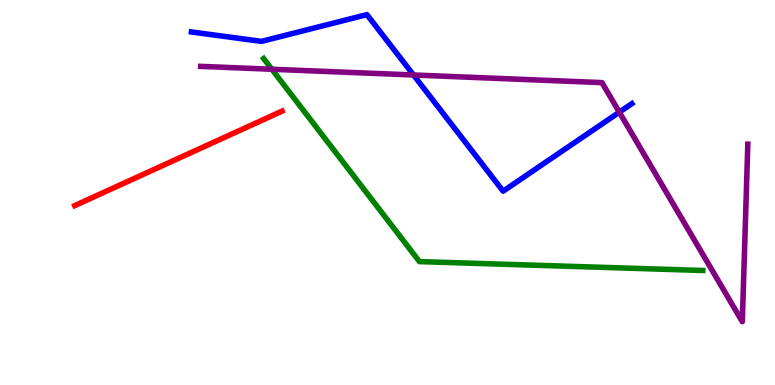[{'lines': ['blue', 'red'], 'intersections': []}, {'lines': ['green', 'red'], 'intersections': []}, {'lines': ['purple', 'red'], 'intersections': []}, {'lines': ['blue', 'green'], 'intersections': []}, {'lines': ['blue', 'purple'], 'intersections': [{'x': 5.34, 'y': 8.05}, {'x': 7.99, 'y': 7.09}]}, {'lines': ['green', 'purple'], 'intersections': [{'x': 3.51, 'y': 8.2}]}]